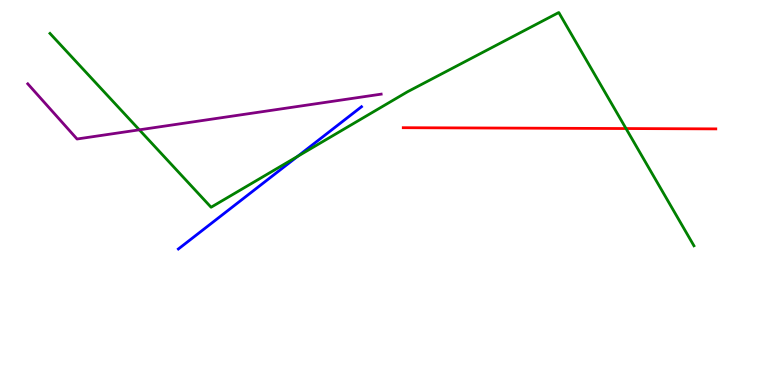[{'lines': ['blue', 'red'], 'intersections': []}, {'lines': ['green', 'red'], 'intersections': [{'x': 8.08, 'y': 6.66}]}, {'lines': ['purple', 'red'], 'intersections': []}, {'lines': ['blue', 'green'], 'intersections': [{'x': 3.84, 'y': 5.94}]}, {'lines': ['blue', 'purple'], 'intersections': []}, {'lines': ['green', 'purple'], 'intersections': [{'x': 1.8, 'y': 6.63}]}]